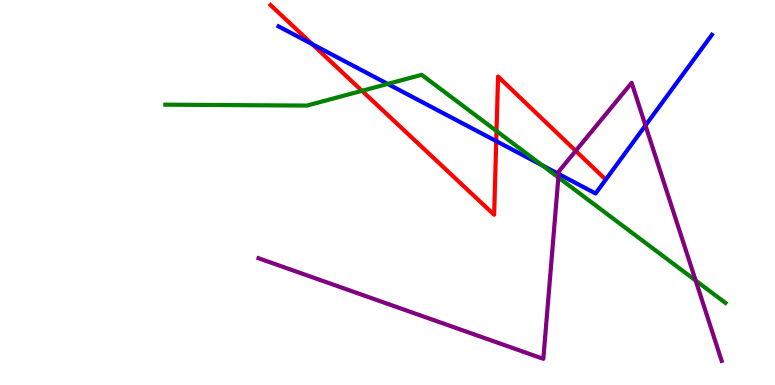[{'lines': ['blue', 'red'], 'intersections': [{'x': 4.03, 'y': 8.85}, {'x': 6.4, 'y': 6.33}]}, {'lines': ['green', 'red'], 'intersections': [{'x': 4.67, 'y': 7.64}, {'x': 6.41, 'y': 6.6}]}, {'lines': ['purple', 'red'], 'intersections': [{'x': 7.43, 'y': 6.08}]}, {'lines': ['blue', 'green'], 'intersections': [{'x': 5.0, 'y': 7.82}, {'x': 7.0, 'y': 5.7}]}, {'lines': ['blue', 'purple'], 'intersections': [{'x': 7.21, 'y': 5.48}, {'x': 8.33, 'y': 6.74}]}, {'lines': ['green', 'purple'], 'intersections': [{'x': 7.2, 'y': 5.39}, {'x': 8.98, 'y': 2.71}]}]